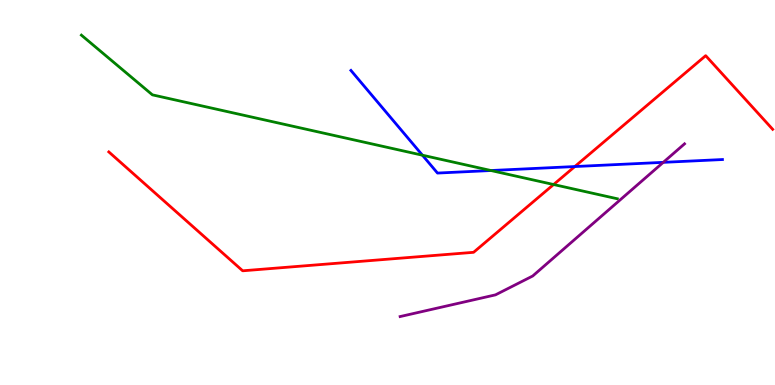[{'lines': ['blue', 'red'], 'intersections': [{'x': 7.42, 'y': 5.67}]}, {'lines': ['green', 'red'], 'intersections': [{'x': 7.14, 'y': 5.21}]}, {'lines': ['purple', 'red'], 'intersections': []}, {'lines': ['blue', 'green'], 'intersections': [{'x': 5.45, 'y': 5.97}, {'x': 6.34, 'y': 5.57}]}, {'lines': ['blue', 'purple'], 'intersections': [{'x': 8.56, 'y': 5.78}]}, {'lines': ['green', 'purple'], 'intersections': []}]